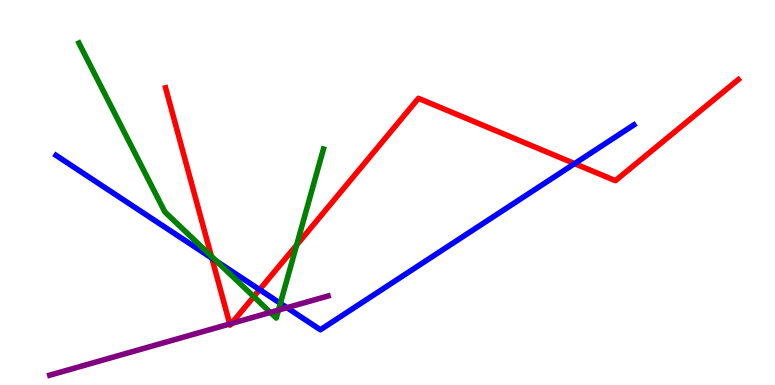[{'lines': ['blue', 'red'], 'intersections': [{'x': 2.73, 'y': 3.29}, {'x': 3.35, 'y': 2.48}, {'x': 7.41, 'y': 5.75}]}, {'lines': ['green', 'red'], 'intersections': [{'x': 2.73, 'y': 3.35}, {'x': 3.27, 'y': 2.3}, {'x': 3.83, 'y': 3.64}]}, {'lines': ['purple', 'red'], 'intersections': [{'x': 2.96, 'y': 1.59}, {'x': 2.99, 'y': 1.6}]}, {'lines': ['blue', 'green'], 'intersections': [{'x': 2.8, 'y': 3.21}, {'x': 3.62, 'y': 2.12}]}, {'lines': ['blue', 'purple'], 'intersections': [{'x': 3.7, 'y': 2.01}]}, {'lines': ['green', 'purple'], 'intersections': [{'x': 3.49, 'y': 1.89}, {'x': 3.59, 'y': 1.95}]}]